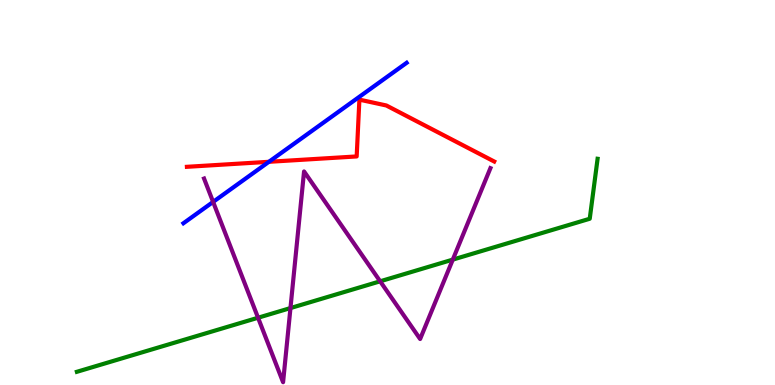[{'lines': ['blue', 'red'], 'intersections': [{'x': 3.47, 'y': 5.8}]}, {'lines': ['green', 'red'], 'intersections': []}, {'lines': ['purple', 'red'], 'intersections': []}, {'lines': ['blue', 'green'], 'intersections': []}, {'lines': ['blue', 'purple'], 'intersections': [{'x': 2.75, 'y': 4.76}]}, {'lines': ['green', 'purple'], 'intersections': [{'x': 3.33, 'y': 1.75}, {'x': 3.75, 'y': 2.0}, {'x': 4.91, 'y': 2.69}, {'x': 5.84, 'y': 3.26}]}]